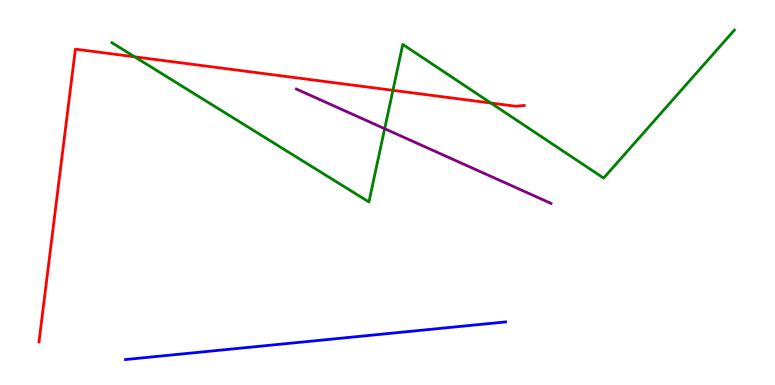[{'lines': ['blue', 'red'], 'intersections': []}, {'lines': ['green', 'red'], 'intersections': [{'x': 1.74, 'y': 8.52}, {'x': 5.07, 'y': 7.65}, {'x': 6.33, 'y': 7.32}]}, {'lines': ['purple', 'red'], 'intersections': []}, {'lines': ['blue', 'green'], 'intersections': []}, {'lines': ['blue', 'purple'], 'intersections': []}, {'lines': ['green', 'purple'], 'intersections': [{'x': 4.96, 'y': 6.66}]}]